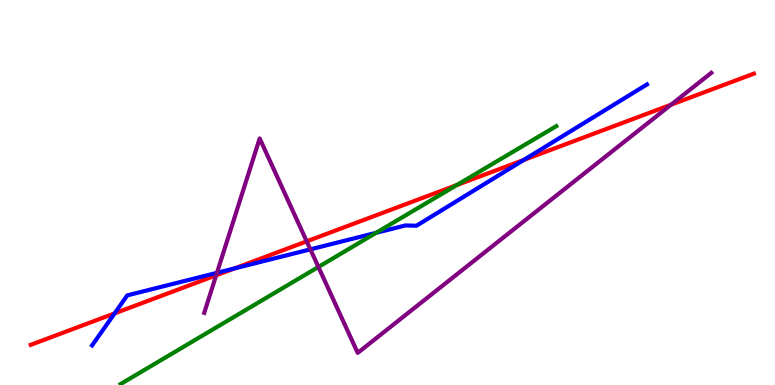[{'lines': ['blue', 'red'], 'intersections': [{'x': 1.48, 'y': 1.86}, {'x': 3.03, 'y': 3.03}, {'x': 6.76, 'y': 5.85}]}, {'lines': ['green', 'red'], 'intersections': [{'x': 5.89, 'y': 5.19}]}, {'lines': ['purple', 'red'], 'intersections': [{'x': 2.79, 'y': 2.85}, {'x': 3.96, 'y': 3.73}, {'x': 8.66, 'y': 7.28}]}, {'lines': ['blue', 'green'], 'intersections': [{'x': 4.85, 'y': 3.95}]}, {'lines': ['blue', 'purple'], 'intersections': [{'x': 2.8, 'y': 2.91}, {'x': 4.0, 'y': 3.52}]}, {'lines': ['green', 'purple'], 'intersections': [{'x': 4.11, 'y': 3.07}]}]